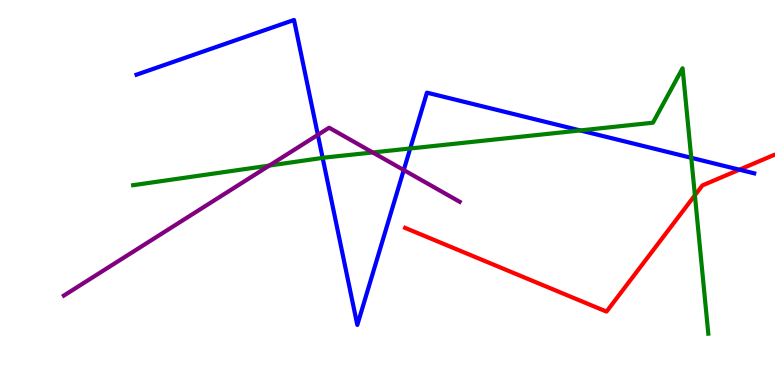[{'lines': ['blue', 'red'], 'intersections': [{'x': 9.54, 'y': 5.59}]}, {'lines': ['green', 'red'], 'intersections': [{'x': 8.97, 'y': 4.93}]}, {'lines': ['purple', 'red'], 'intersections': []}, {'lines': ['blue', 'green'], 'intersections': [{'x': 4.16, 'y': 5.9}, {'x': 5.29, 'y': 6.14}, {'x': 7.49, 'y': 6.61}, {'x': 8.92, 'y': 5.9}]}, {'lines': ['blue', 'purple'], 'intersections': [{'x': 4.1, 'y': 6.5}, {'x': 5.21, 'y': 5.58}]}, {'lines': ['green', 'purple'], 'intersections': [{'x': 3.47, 'y': 5.7}, {'x': 4.81, 'y': 6.04}]}]